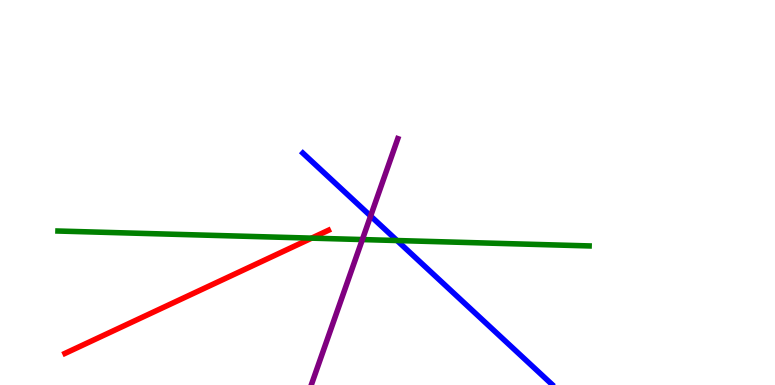[{'lines': ['blue', 'red'], 'intersections': []}, {'lines': ['green', 'red'], 'intersections': [{'x': 4.02, 'y': 3.81}]}, {'lines': ['purple', 'red'], 'intersections': []}, {'lines': ['blue', 'green'], 'intersections': [{'x': 5.12, 'y': 3.75}]}, {'lines': ['blue', 'purple'], 'intersections': [{'x': 4.78, 'y': 4.39}]}, {'lines': ['green', 'purple'], 'intersections': [{'x': 4.68, 'y': 3.78}]}]